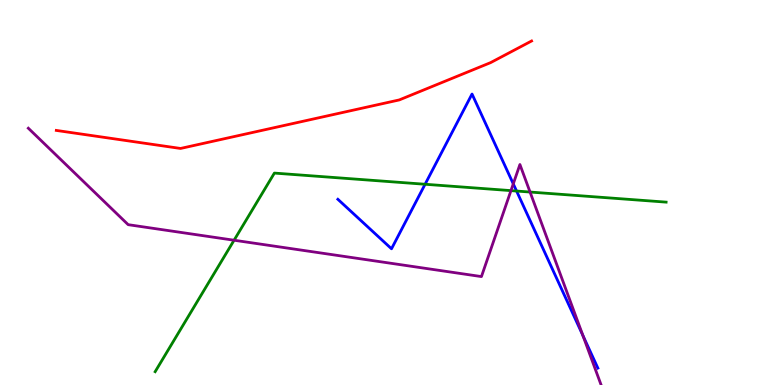[{'lines': ['blue', 'red'], 'intersections': []}, {'lines': ['green', 'red'], 'intersections': []}, {'lines': ['purple', 'red'], 'intersections': []}, {'lines': ['blue', 'green'], 'intersections': [{'x': 5.48, 'y': 5.21}, {'x': 6.67, 'y': 5.04}]}, {'lines': ['blue', 'purple'], 'intersections': [{'x': 6.62, 'y': 5.22}, {'x': 7.52, 'y': 1.29}]}, {'lines': ['green', 'purple'], 'intersections': [{'x': 3.02, 'y': 3.76}, {'x': 6.59, 'y': 5.05}, {'x': 6.84, 'y': 5.01}]}]